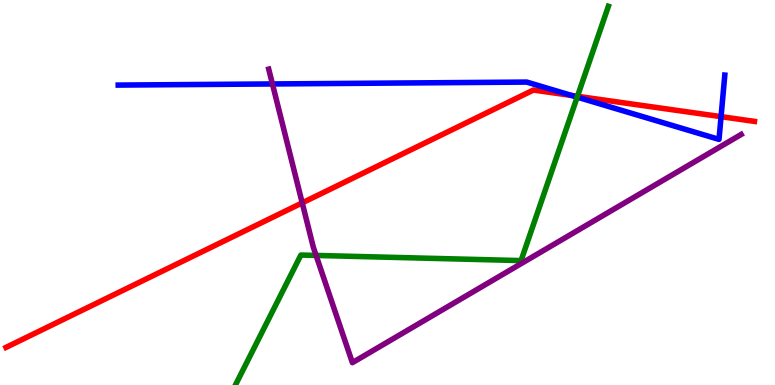[{'lines': ['blue', 'red'], 'intersections': [{'x': 7.38, 'y': 7.52}, {'x': 9.3, 'y': 6.97}]}, {'lines': ['green', 'red'], 'intersections': [{'x': 7.45, 'y': 7.5}]}, {'lines': ['purple', 'red'], 'intersections': [{'x': 3.9, 'y': 4.73}]}, {'lines': ['blue', 'green'], 'intersections': [{'x': 7.45, 'y': 7.48}]}, {'lines': ['blue', 'purple'], 'intersections': [{'x': 3.52, 'y': 7.82}]}, {'lines': ['green', 'purple'], 'intersections': [{'x': 4.08, 'y': 3.37}]}]